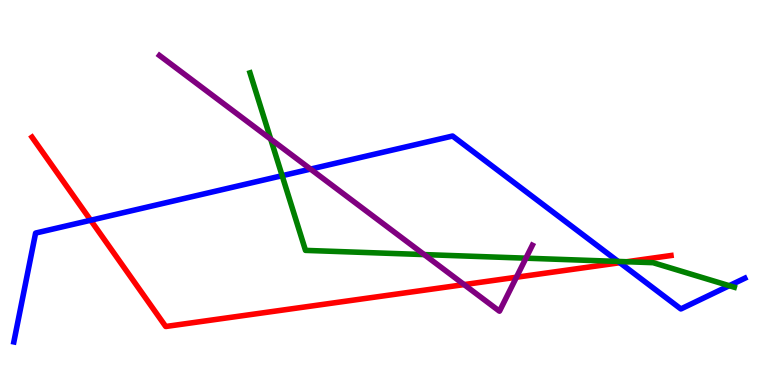[{'lines': ['blue', 'red'], 'intersections': [{'x': 1.17, 'y': 4.28}, {'x': 8.0, 'y': 3.18}]}, {'lines': ['green', 'red'], 'intersections': [{'x': 8.09, 'y': 3.2}]}, {'lines': ['purple', 'red'], 'intersections': [{'x': 5.99, 'y': 2.61}, {'x': 6.66, 'y': 2.8}]}, {'lines': ['blue', 'green'], 'intersections': [{'x': 3.64, 'y': 5.44}, {'x': 7.98, 'y': 3.21}, {'x': 9.41, 'y': 2.58}]}, {'lines': ['blue', 'purple'], 'intersections': [{'x': 4.01, 'y': 5.61}]}, {'lines': ['green', 'purple'], 'intersections': [{'x': 3.49, 'y': 6.39}, {'x': 5.47, 'y': 3.39}, {'x': 6.79, 'y': 3.29}]}]